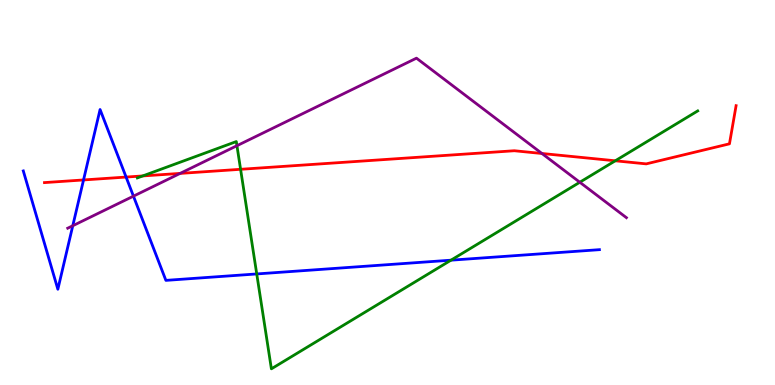[{'lines': ['blue', 'red'], 'intersections': [{'x': 1.08, 'y': 5.33}, {'x': 1.63, 'y': 5.4}]}, {'lines': ['green', 'red'], 'intersections': [{'x': 1.84, 'y': 5.43}, {'x': 3.1, 'y': 5.6}, {'x': 7.94, 'y': 5.82}]}, {'lines': ['purple', 'red'], 'intersections': [{'x': 2.32, 'y': 5.5}, {'x': 6.99, 'y': 6.01}]}, {'lines': ['blue', 'green'], 'intersections': [{'x': 3.31, 'y': 2.88}, {'x': 5.82, 'y': 3.24}]}, {'lines': ['blue', 'purple'], 'intersections': [{'x': 0.939, 'y': 4.14}, {'x': 1.72, 'y': 4.91}]}, {'lines': ['green', 'purple'], 'intersections': [{'x': 3.06, 'y': 6.22}, {'x': 7.48, 'y': 5.27}]}]